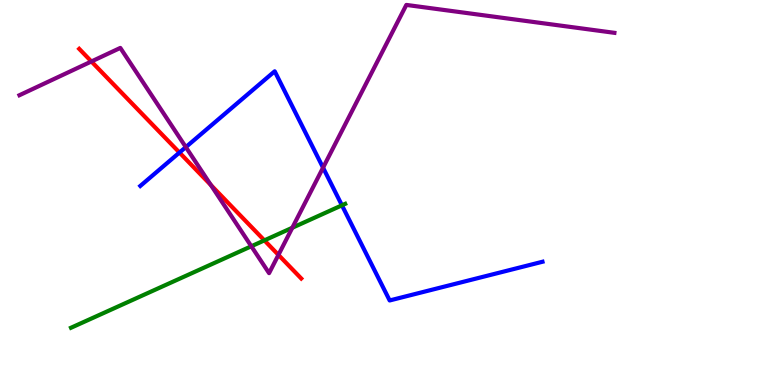[{'lines': ['blue', 'red'], 'intersections': [{'x': 2.32, 'y': 6.04}]}, {'lines': ['green', 'red'], 'intersections': [{'x': 3.41, 'y': 3.76}]}, {'lines': ['purple', 'red'], 'intersections': [{'x': 1.18, 'y': 8.4}, {'x': 2.72, 'y': 5.19}, {'x': 3.59, 'y': 3.38}]}, {'lines': ['blue', 'green'], 'intersections': [{'x': 4.41, 'y': 4.67}]}, {'lines': ['blue', 'purple'], 'intersections': [{'x': 2.4, 'y': 6.18}, {'x': 4.17, 'y': 5.64}]}, {'lines': ['green', 'purple'], 'intersections': [{'x': 3.24, 'y': 3.6}, {'x': 3.77, 'y': 4.08}]}]